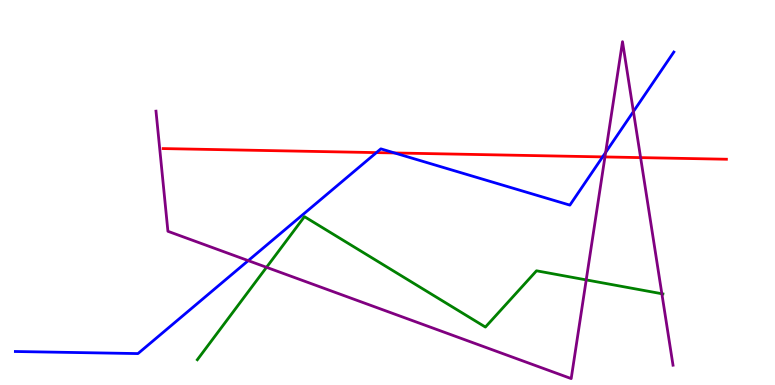[{'lines': ['blue', 'red'], 'intersections': [{'x': 4.86, 'y': 6.04}, {'x': 5.09, 'y': 6.03}, {'x': 7.78, 'y': 5.92}]}, {'lines': ['green', 'red'], 'intersections': []}, {'lines': ['purple', 'red'], 'intersections': [{'x': 7.81, 'y': 5.92}, {'x': 8.27, 'y': 5.91}]}, {'lines': ['blue', 'green'], 'intersections': []}, {'lines': ['blue', 'purple'], 'intersections': [{'x': 3.2, 'y': 3.23}, {'x': 7.81, 'y': 6.04}, {'x': 8.17, 'y': 7.1}]}, {'lines': ['green', 'purple'], 'intersections': [{'x': 3.44, 'y': 3.06}, {'x': 7.56, 'y': 2.73}, {'x': 8.54, 'y': 2.37}]}]